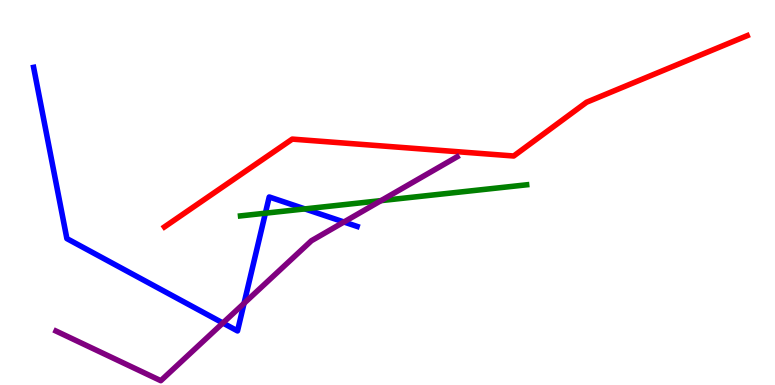[{'lines': ['blue', 'red'], 'intersections': []}, {'lines': ['green', 'red'], 'intersections': []}, {'lines': ['purple', 'red'], 'intersections': []}, {'lines': ['blue', 'green'], 'intersections': [{'x': 3.42, 'y': 4.46}, {'x': 3.93, 'y': 4.57}]}, {'lines': ['blue', 'purple'], 'intersections': [{'x': 2.88, 'y': 1.61}, {'x': 3.15, 'y': 2.12}, {'x': 4.44, 'y': 4.23}]}, {'lines': ['green', 'purple'], 'intersections': [{'x': 4.92, 'y': 4.79}]}]